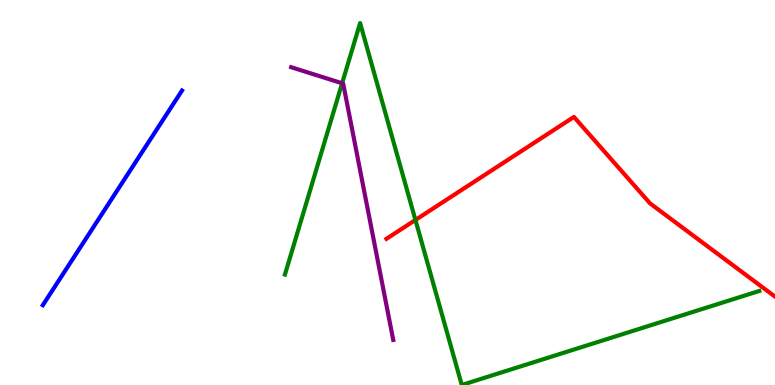[{'lines': ['blue', 'red'], 'intersections': []}, {'lines': ['green', 'red'], 'intersections': [{'x': 5.36, 'y': 4.29}]}, {'lines': ['purple', 'red'], 'intersections': []}, {'lines': ['blue', 'green'], 'intersections': []}, {'lines': ['blue', 'purple'], 'intersections': []}, {'lines': ['green', 'purple'], 'intersections': [{'x': 4.41, 'y': 7.84}]}]